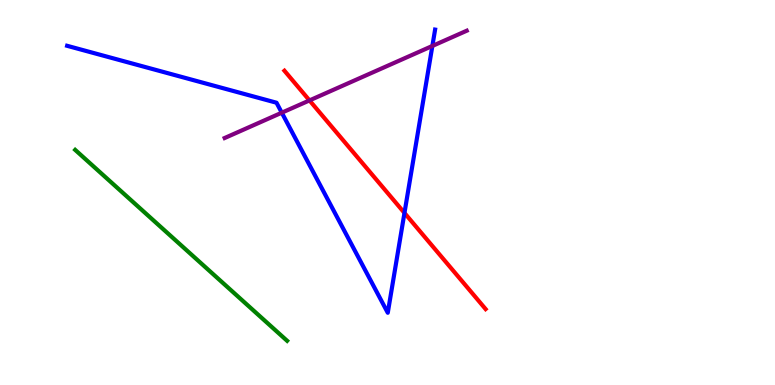[{'lines': ['blue', 'red'], 'intersections': [{'x': 5.22, 'y': 4.47}]}, {'lines': ['green', 'red'], 'intersections': []}, {'lines': ['purple', 'red'], 'intersections': [{'x': 3.99, 'y': 7.39}]}, {'lines': ['blue', 'green'], 'intersections': []}, {'lines': ['blue', 'purple'], 'intersections': [{'x': 3.64, 'y': 7.07}, {'x': 5.58, 'y': 8.81}]}, {'lines': ['green', 'purple'], 'intersections': []}]